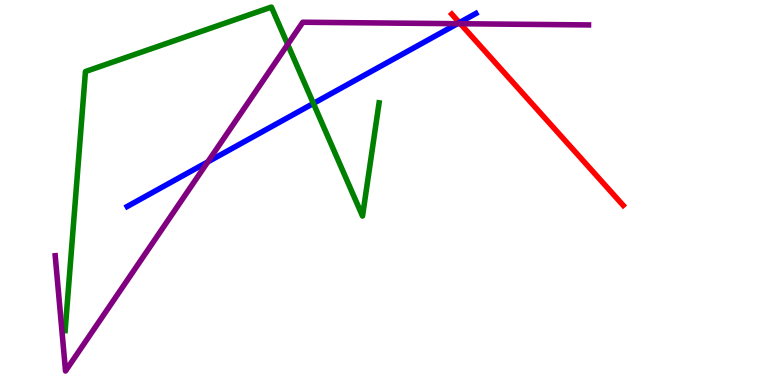[{'lines': ['blue', 'red'], 'intersections': [{'x': 5.93, 'y': 9.41}]}, {'lines': ['green', 'red'], 'intersections': []}, {'lines': ['purple', 'red'], 'intersections': [{'x': 5.94, 'y': 9.38}]}, {'lines': ['blue', 'green'], 'intersections': [{'x': 4.04, 'y': 7.31}]}, {'lines': ['blue', 'purple'], 'intersections': [{'x': 2.68, 'y': 5.79}, {'x': 5.9, 'y': 9.38}]}, {'lines': ['green', 'purple'], 'intersections': [{'x': 3.71, 'y': 8.85}]}]